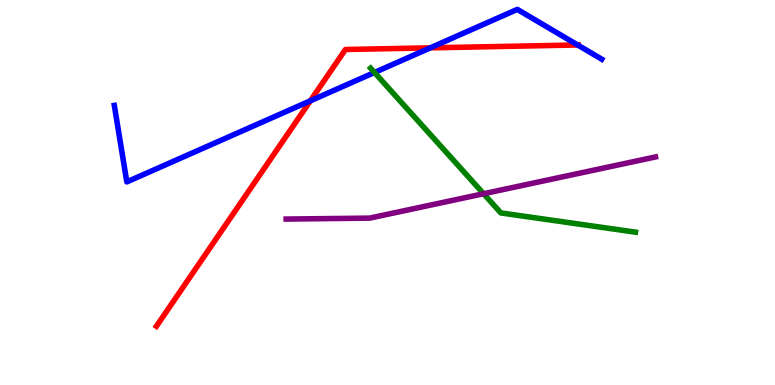[{'lines': ['blue', 'red'], 'intersections': [{'x': 4.0, 'y': 7.38}, {'x': 5.55, 'y': 8.76}, {'x': 7.45, 'y': 8.83}]}, {'lines': ['green', 'red'], 'intersections': []}, {'lines': ['purple', 'red'], 'intersections': []}, {'lines': ['blue', 'green'], 'intersections': [{'x': 4.83, 'y': 8.12}]}, {'lines': ['blue', 'purple'], 'intersections': []}, {'lines': ['green', 'purple'], 'intersections': [{'x': 6.24, 'y': 4.97}]}]